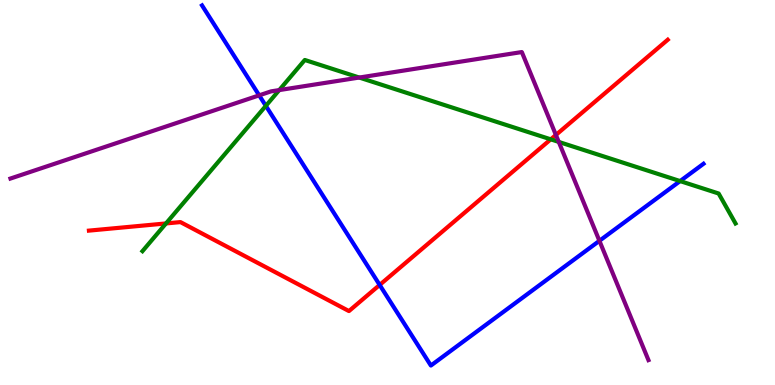[{'lines': ['blue', 'red'], 'intersections': [{'x': 4.9, 'y': 2.6}]}, {'lines': ['green', 'red'], 'intersections': [{'x': 2.14, 'y': 4.2}, {'x': 7.11, 'y': 6.38}]}, {'lines': ['purple', 'red'], 'intersections': [{'x': 7.17, 'y': 6.49}]}, {'lines': ['blue', 'green'], 'intersections': [{'x': 3.43, 'y': 7.25}, {'x': 8.78, 'y': 5.3}]}, {'lines': ['blue', 'purple'], 'intersections': [{'x': 3.34, 'y': 7.52}, {'x': 7.73, 'y': 3.75}]}, {'lines': ['green', 'purple'], 'intersections': [{'x': 3.6, 'y': 7.66}, {'x': 4.64, 'y': 7.99}, {'x': 7.21, 'y': 6.31}]}]